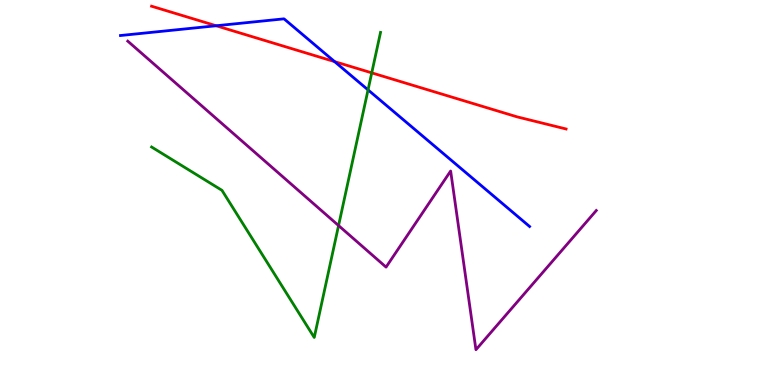[{'lines': ['blue', 'red'], 'intersections': [{'x': 2.79, 'y': 9.33}, {'x': 4.32, 'y': 8.4}]}, {'lines': ['green', 'red'], 'intersections': [{'x': 4.8, 'y': 8.11}]}, {'lines': ['purple', 'red'], 'intersections': []}, {'lines': ['blue', 'green'], 'intersections': [{'x': 4.75, 'y': 7.67}]}, {'lines': ['blue', 'purple'], 'intersections': []}, {'lines': ['green', 'purple'], 'intersections': [{'x': 4.37, 'y': 4.14}]}]